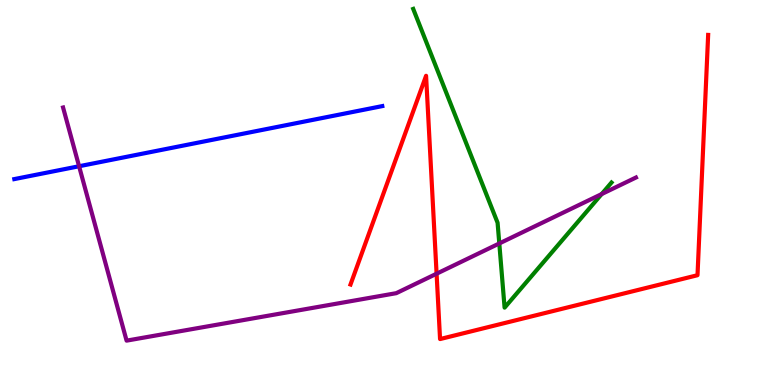[{'lines': ['blue', 'red'], 'intersections': []}, {'lines': ['green', 'red'], 'intersections': []}, {'lines': ['purple', 'red'], 'intersections': [{'x': 5.63, 'y': 2.89}]}, {'lines': ['blue', 'green'], 'intersections': []}, {'lines': ['blue', 'purple'], 'intersections': [{'x': 1.02, 'y': 5.68}]}, {'lines': ['green', 'purple'], 'intersections': [{'x': 6.44, 'y': 3.68}, {'x': 7.76, 'y': 4.96}]}]